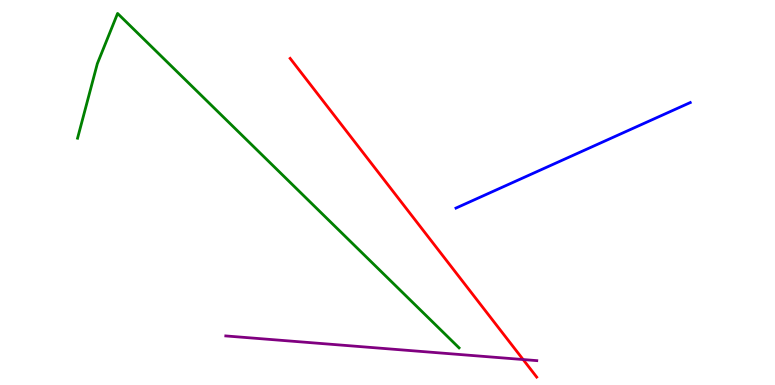[{'lines': ['blue', 'red'], 'intersections': []}, {'lines': ['green', 'red'], 'intersections': []}, {'lines': ['purple', 'red'], 'intersections': [{'x': 6.75, 'y': 0.661}]}, {'lines': ['blue', 'green'], 'intersections': []}, {'lines': ['blue', 'purple'], 'intersections': []}, {'lines': ['green', 'purple'], 'intersections': []}]